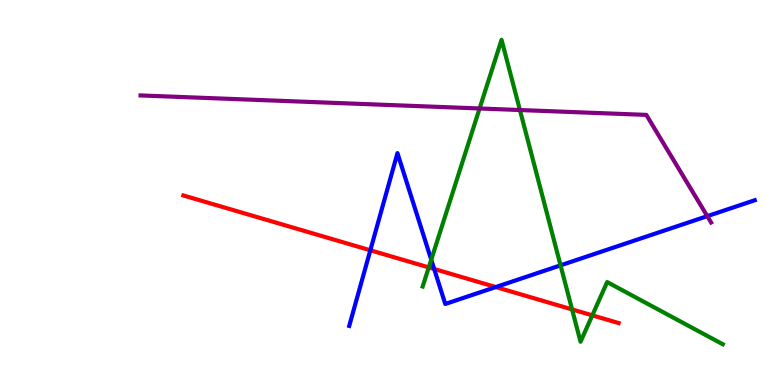[{'lines': ['blue', 'red'], 'intersections': [{'x': 4.78, 'y': 3.5}, {'x': 5.6, 'y': 3.01}, {'x': 6.4, 'y': 2.54}]}, {'lines': ['green', 'red'], 'intersections': [{'x': 5.53, 'y': 3.05}, {'x': 7.38, 'y': 1.96}, {'x': 7.64, 'y': 1.81}]}, {'lines': ['purple', 'red'], 'intersections': []}, {'lines': ['blue', 'green'], 'intersections': [{'x': 5.56, 'y': 3.25}, {'x': 7.23, 'y': 3.11}]}, {'lines': ['blue', 'purple'], 'intersections': [{'x': 9.13, 'y': 4.39}]}, {'lines': ['green', 'purple'], 'intersections': [{'x': 6.19, 'y': 7.18}, {'x': 6.71, 'y': 7.14}]}]